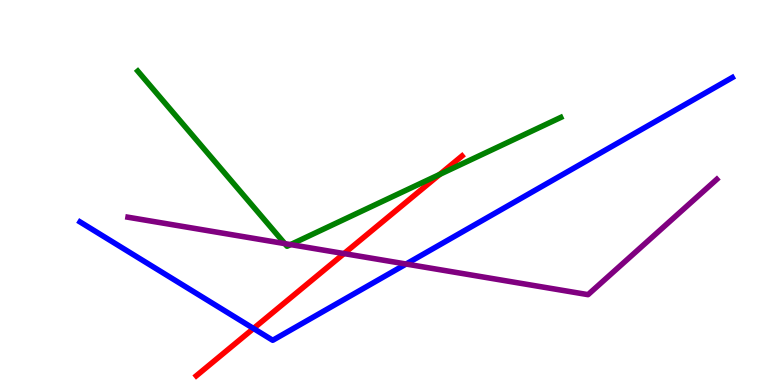[{'lines': ['blue', 'red'], 'intersections': [{'x': 3.27, 'y': 1.47}]}, {'lines': ['green', 'red'], 'intersections': [{'x': 5.67, 'y': 5.47}]}, {'lines': ['purple', 'red'], 'intersections': [{'x': 4.44, 'y': 3.41}]}, {'lines': ['blue', 'green'], 'intersections': []}, {'lines': ['blue', 'purple'], 'intersections': [{'x': 5.24, 'y': 3.14}]}, {'lines': ['green', 'purple'], 'intersections': [{'x': 3.67, 'y': 3.67}, {'x': 3.75, 'y': 3.65}]}]